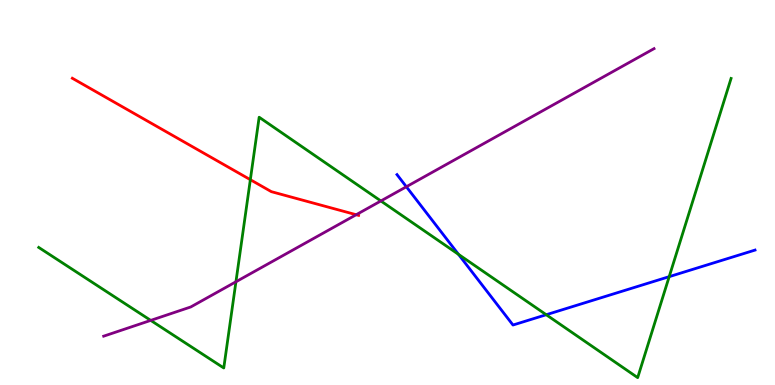[{'lines': ['blue', 'red'], 'intersections': []}, {'lines': ['green', 'red'], 'intersections': [{'x': 3.23, 'y': 5.33}]}, {'lines': ['purple', 'red'], 'intersections': [{'x': 4.6, 'y': 4.42}]}, {'lines': ['blue', 'green'], 'intersections': [{'x': 5.92, 'y': 3.39}, {'x': 7.05, 'y': 1.83}, {'x': 8.63, 'y': 2.81}]}, {'lines': ['blue', 'purple'], 'intersections': [{'x': 5.24, 'y': 5.15}]}, {'lines': ['green', 'purple'], 'intersections': [{'x': 1.94, 'y': 1.68}, {'x': 3.04, 'y': 2.68}, {'x': 4.91, 'y': 4.78}]}]